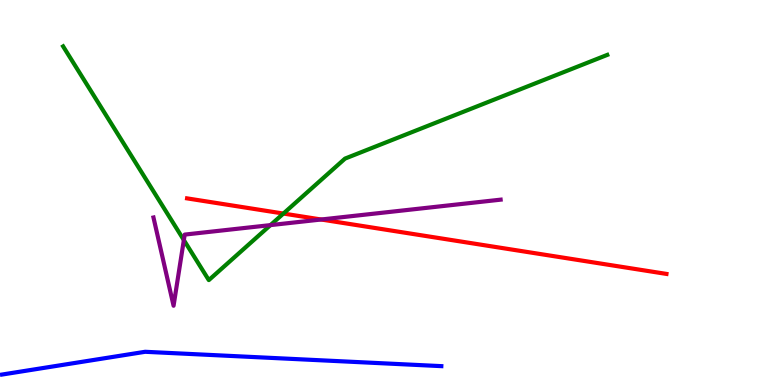[{'lines': ['blue', 'red'], 'intersections': []}, {'lines': ['green', 'red'], 'intersections': [{'x': 3.66, 'y': 4.45}]}, {'lines': ['purple', 'red'], 'intersections': [{'x': 4.14, 'y': 4.3}]}, {'lines': ['blue', 'green'], 'intersections': []}, {'lines': ['blue', 'purple'], 'intersections': []}, {'lines': ['green', 'purple'], 'intersections': [{'x': 2.37, 'y': 3.76}, {'x': 3.49, 'y': 4.15}]}]